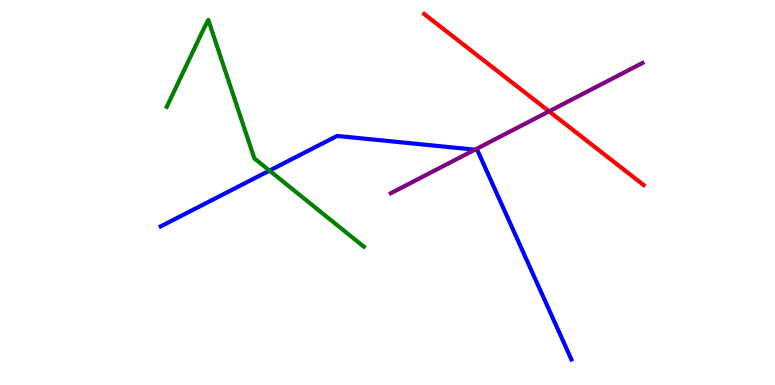[{'lines': ['blue', 'red'], 'intersections': []}, {'lines': ['green', 'red'], 'intersections': []}, {'lines': ['purple', 'red'], 'intersections': [{'x': 7.08, 'y': 7.11}]}, {'lines': ['blue', 'green'], 'intersections': [{'x': 3.48, 'y': 5.57}]}, {'lines': ['blue', 'purple'], 'intersections': [{'x': 6.13, 'y': 6.11}]}, {'lines': ['green', 'purple'], 'intersections': []}]